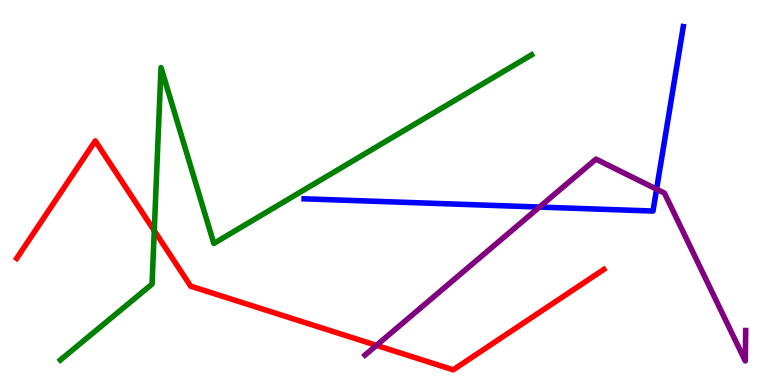[{'lines': ['blue', 'red'], 'intersections': []}, {'lines': ['green', 'red'], 'intersections': [{'x': 1.99, 'y': 4.01}]}, {'lines': ['purple', 'red'], 'intersections': [{'x': 4.86, 'y': 1.03}]}, {'lines': ['blue', 'green'], 'intersections': []}, {'lines': ['blue', 'purple'], 'intersections': [{'x': 6.96, 'y': 4.62}, {'x': 8.47, 'y': 5.09}]}, {'lines': ['green', 'purple'], 'intersections': []}]